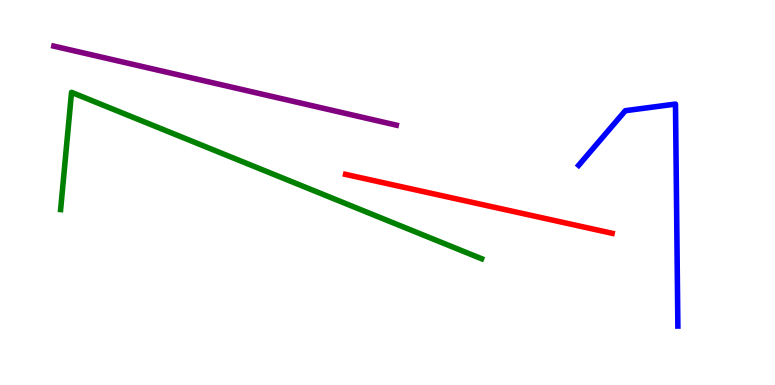[{'lines': ['blue', 'red'], 'intersections': []}, {'lines': ['green', 'red'], 'intersections': []}, {'lines': ['purple', 'red'], 'intersections': []}, {'lines': ['blue', 'green'], 'intersections': []}, {'lines': ['blue', 'purple'], 'intersections': []}, {'lines': ['green', 'purple'], 'intersections': []}]